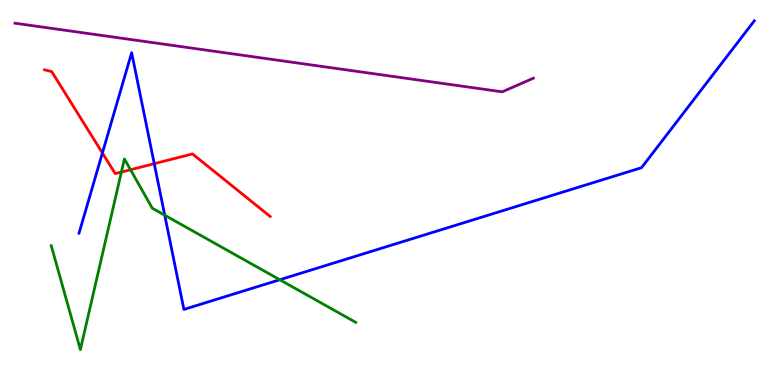[{'lines': ['blue', 'red'], 'intersections': [{'x': 1.32, 'y': 6.03}, {'x': 1.99, 'y': 5.75}]}, {'lines': ['green', 'red'], 'intersections': [{'x': 1.57, 'y': 5.53}, {'x': 1.68, 'y': 5.59}]}, {'lines': ['purple', 'red'], 'intersections': []}, {'lines': ['blue', 'green'], 'intersections': [{'x': 2.13, 'y': 4.41}, {'x': 3.61, 'y': 2.73}]}, {'lines': ['blue', 'purple'], 'intersections': []}, {'lines': ['green', 'purple'], 'intersections': []}]